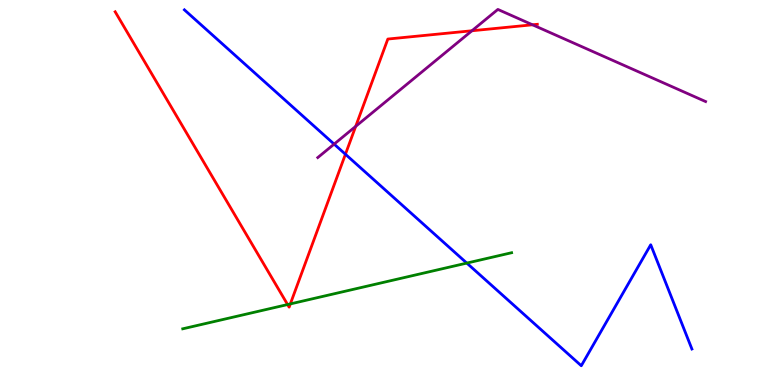[{'lines': ['blue', 'red'], 'intersections': [{'x': 4.46, 'y': 5.99}]}, {'lines': ['green', 'red'], 'intersections': [{'x': 3.71, 'y': 2.09}, {'x': 3.75, 'y': 2.11}]}, {'lines': ['purple', 'red'], 'intersections': [{'x': 4.59, 'y': 6.72}, {'x': 6.09, 'y': 9.2}, {'x': 6.87, 'y': 9.36}]}, {'lines': ['blue', 'green'], 'intersections': [{'x': 6.02, 'y': 3.17}]}, {'lines': ['blue', 'purple'], 'intersections': [{'x': 4.31, 'y': 6.26}]}, {'lines': ['green', 'purple'], 'intersections': []}]